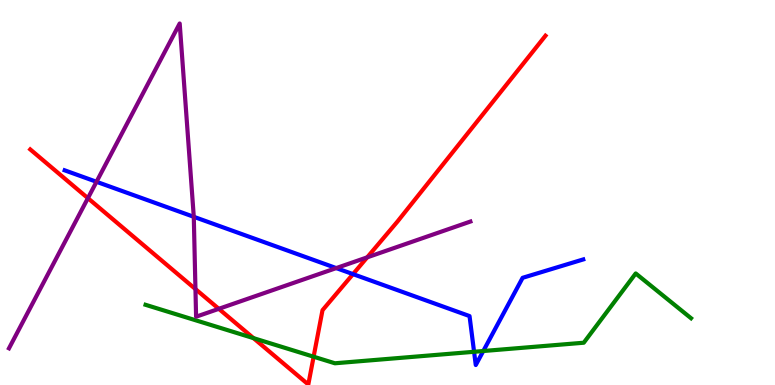[{'lines': ['blue', 'red'], 'intersections': [{'x': 4.55, 'y': 2.88}]}, {'lines': ['green', 'red'], 'intersections': [{'x': 3.27, 'y': 1.22}, {'x': 4.05, 'y': 0.735}]}, {'lines': ['purple', 'red'], 'intersections': [{'x': 1.13, 'y': 4.85}, {'x': 2.52, 'y': 2.49}, {'x': 2.82, 'y': 1.98}, {'x': 4.74, 'y': 3.32}]}, {'lines': ['blue', 'green'], 'intersections': [{'x': 6.12, 'y': 0.863}, {'x': 6.24, 'y': 0.883}]}, {'lines': ['blue', 'purple'], 'intersections': [{'x': 1.25, 'y': 5.28}, {'x': 2.5, 'y': 4.37}, {'x': 4.34, 'y': 3.04}]}, {'lines': ['green', 'purple'], 'intersections': []}]